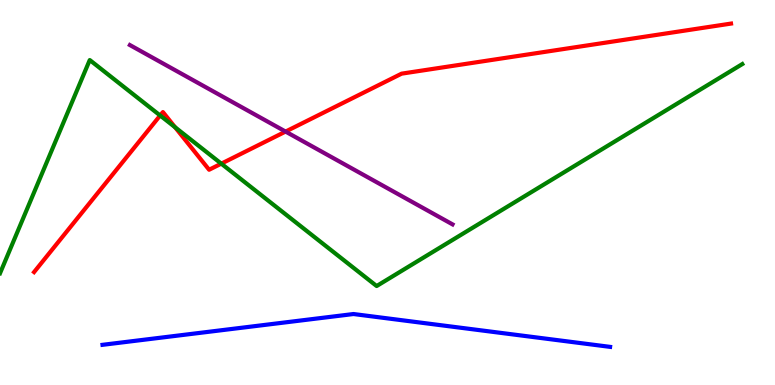[{'lines': ['blue', 'red'], 'intersections': []}, {'lines': ['green', 'red'], 'intersections': [{'x': 2.07, 'y': 7.0}, {'x': 2.26, 'y': 6.69}, {'x': 2.86, 'y': 5.75}]}, {'lines': ['purple', 'red'], 'intersections': [{'x': 3.68, 'y': 6.58}]}, {'lines': ['blue', 'green'], 'intersections': []}, {'lines': ['blue', 'purple'], 'intersections': []}, {'lines': ['green', 'purple'], 'intersections': []}]